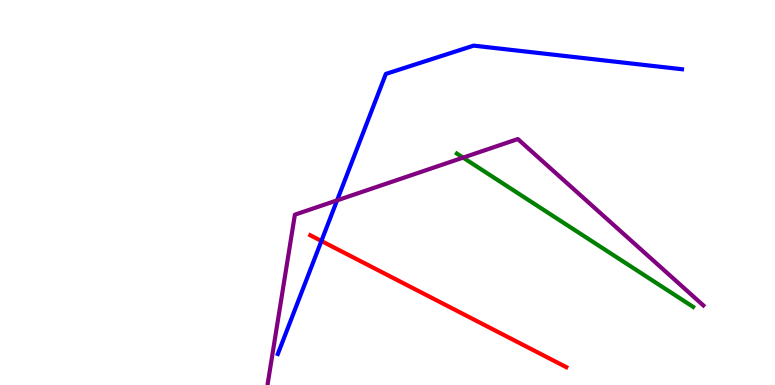[{'lines': ['blue', 'red'], 'intersections': [{'x': 4.15, 'y': 3.74}]}, {'lines': ['green', 'red'], 'intersections': []}, {'lines': ['purple', 'red'], 'intersections': []}, {'lines': ['blue', 'green'], 'intersections': []}, {'lines': ['blue', 'purple'], 'intersections': [{'x': 4.35, 'y': 4.8}]}, {'lines': ['green', 'purple'], 'intersections': [{'x': 5.98, 'y': 5.91}]}]